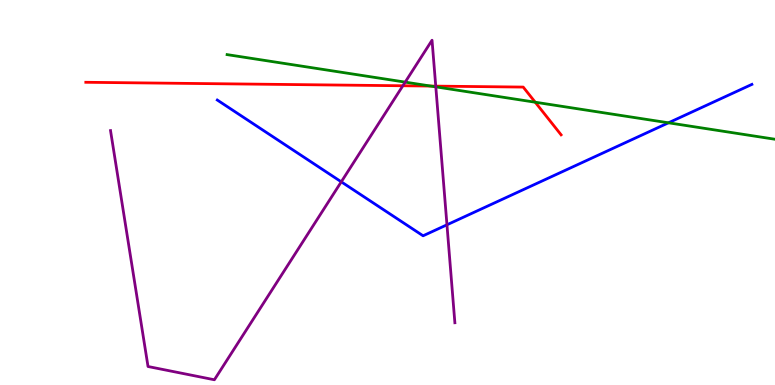[{'lines': ['blue', 'red'], 'intersections': []}, {'lines': ['green', 'red'], 'intersections': [{'x': 5.56, 'y': 7.76}, {'x': 6.91, 'y': 7.35}]}, {'lines': ['purple', 'red'], 'intersections': [{'x': 5.2, 'y': 7.77}, {'x': 5.62, 'y': 7.76}]}, {'lines': ['blue', 'green'], 'intersections': [{'x': 8.63, 'y': 6.81}]}, {'lines': ['blue', 'purple'], 'intersections': [{'x': 4.4, 'y': 5.28}, {'x': 5.77, 'y': 4.16}]}, {'lines': ['green', 'purple'], 'intersections': [{'x': 5.23, 'y': 7.87}, {'x': 5.62, 'y': 7.74}]}]